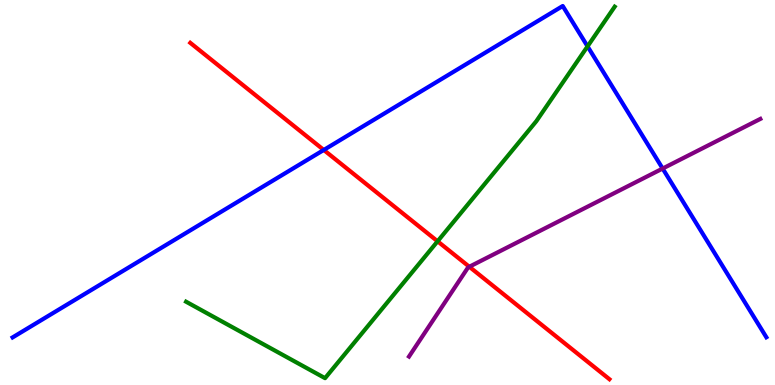[{'lines': ['blue', 'red'], 'intersections': [{'x': 4.18, 'y': 6.1}]}, {'lines': ['green', 'red'], 'intersections': [{'x': 5.65, 'y': 3.73}]}, {'lines': ['purple', 'red'], 'intersections': [{'x': 6.06, 'y': 3.07}]}, {'lines': ['blue', 'green'], 'intersections': [{'x': 7.58, 'y': 8.8}]}, {'lines': ['blue', 'purple'], 'intersections': [{'x': 8.55, 'y': 5.62}]}, {'lines': ['green', 'purple'], 'intersections': []}]